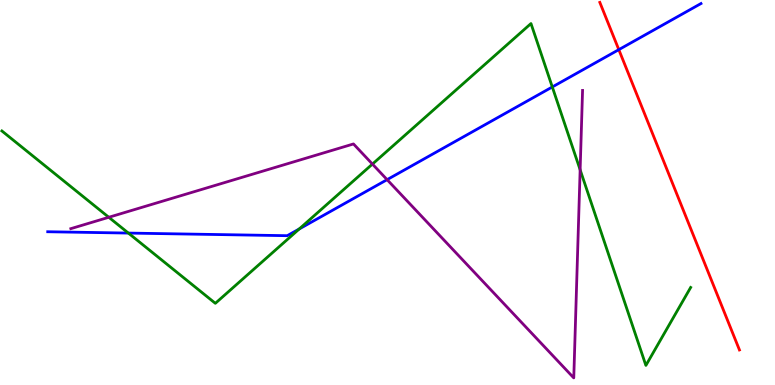[{'lines': ['blue', 'red'], 'intersections': [{'x': 7.98, 'y': 8.71}]}, {'lines': ['green', 'red'], 'intersections': []}, {'lines': ['purple', 'red'], 'intersections': []}, {'lines': ['blue', 'green'], 'intersections': [{'x': 1.66, 'y': 3.95}, {'x': 3.86, 'y': 4.05}, {'x': 7.13, 'y': 7.74}]}, {'lines': ['blue', 'purple'], 'intersections': [{'x': 4.99, 'y': 5.33}]}, {'lines': ['green', 'purple'], 'intersections': [{'x': 1.4, 'y': 4.36}, {'x': 4.81, 'y': 5.74}, {'x': 7.49, 'y': 5.59}]}]